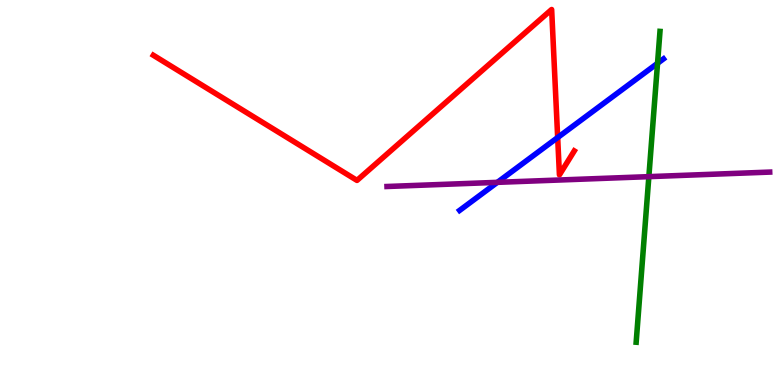[{'lines': ['blue', 'red'], 'intersections': [{'x': 7.2, 'y': 6.43}]}, {'lines': ['green', 'red'], 'intersections': []}, {'lines': ['purple', 'red'], 'intersections': []}, {'lines': ['blue', 'green'], 'intersections': [{'x': 8.48, 'y': 8.36}]}, {'lines': ['blue', 'purple'], 'intersections': [{'x': 6.42, 'y': 5.26}]}, {'lines': ['green', 'purple'], 'intersections': [{'x': 8.37, 'y': 5.41}]}]